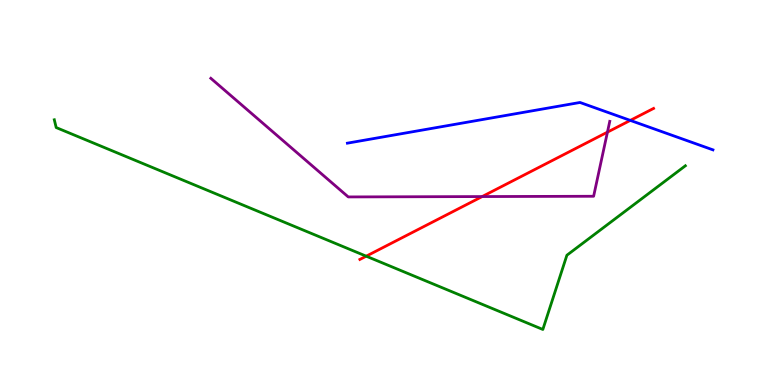[{'lines': ['blue', 'red'], 'intersections': [{'x': 8.13, 'y': 6.87}]}, {'lines': ['green', 'red'], 'intersections': [{'x': 4.73, 'y': 3.35}]}, {'lines': ['purple', 'red'], 'intersections': [{'x': 6.22, 'y': 4.89}, {'x': 7.84, 'y': 6.57}]}, {'lines': ['blue', 'green'], 'intersections': []}, {'lines': ['blue', 'purple'], 'intersections': []}, {'lines': ['green', 'purple'], 'intersections': []}]